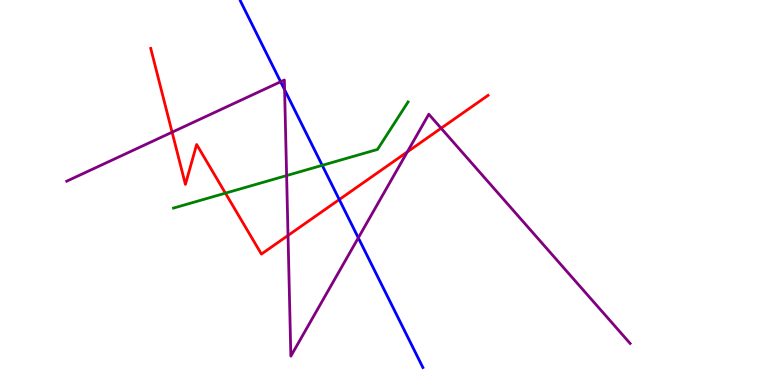[{'lines': ['blue', 'red'], 'intersections': [{'x': 4.38, 'y': 4.82}]}, {'lines': ['green', 'red'], 'intersections': [{'x': 2.91, 'y': 4.98}]}, {'lines': ['purple', 'red'], 'intersections': [{'x': 2.22, 'y': 6.57}, {'x': 3.72, 'y': 3.88}, {'x': 5.26, 'y': 6.05}, {'x': 5.69, 'y': 6.67}]}, {'lines': ['blue', 'green'], 'intersections': [{'x': 4.16, 'y': 5.71}]}, {'lines': ['blue', 'purple'], 'intersections': [{'x': 3.62, 'y': 7.88}, {'x': 3.67, 'y': 7.67}, {'x': 4.62, 'y': 3.82}]}, {'lines': ['green', 'purple'], 'intersections': [{'x': 3.7, 'y': 5.44}]}]